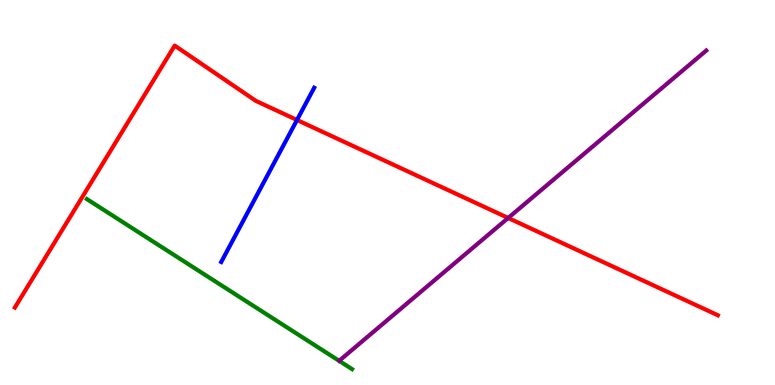[{'lines': ['blue', 'red'], 'intersections': [{'x': 3.83, 'y': 6.88}]}, {'lines': ['green', 'red'], 'intersections': []}, {'lines': ['purple', 'red'], 'intersections': [{'x': 6.56, 'y': 4.34}]}, {'lines': ['blue', 'green'], 'intersections': []}, {'lines': ['blue', 'purple'], 'intersections': []}, {'lines': ['green', 'purple'], 'intersections': []}]